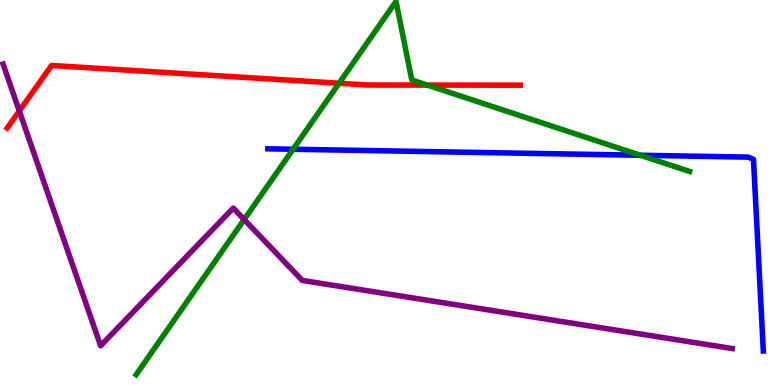[{'lines': ['blue', 'red'], 'intersections': []}, {'lines': ['green', 'red'], 'intersections': [{'x': 4.37, 'y': 7.84}, {'x': 5.51, 'y': 7.79}]}, {'lines': ['purple', 'red'], 'intersections': [{'x': 0.249, 'y': 7.12}]}, {'lines': ['blue', 'green'], 'intersections': [{'x': 3.78, 'y': 6.12}, {'x': 8.26, 'y': 5.97}]}, {'lines': ['blue', 'purple'], 'intersections': []}, {'lines': ['green', 'purple'], 'intersections': [{'x': 3.15, 'y': 4.3}]}]